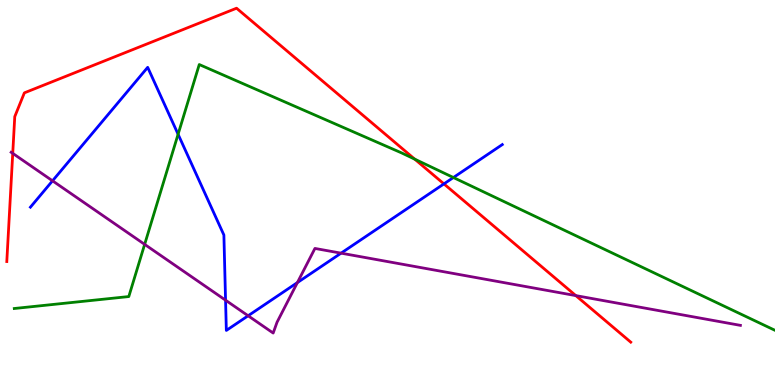[{'lines': ['blue', 'red'], 'intersections': [{'x': 5.73, 'y': 5.22}]}, {'lines': ['green', 'red'], 'intersections': [{'x': 5.35, 'y': 5.87}]}, {'lines': ['purple', 'red'], 'intersections': [{'x': 0.164, 'y': 6.02}, {'x': 7.43, 'y': 2.32}]}, {'lines': ['blue', 'green'], 'intersections': [{'x': 2.3, 'y': 6.51}, {'x': 5.85, 'y': 5.39}]}, {'lines': ['blue', 'purple'], 'intersections': [{'x': 0.678, 'y': 5.3}, {'x': 2.91, 'y': 2.2}, {'x': 3.2, 'y': 1.8}, {'x': 3.84, 'y': 2.66}, {'x': 4.4, 'y': 3.42}]}, {'lines': ['green', 'purple'], 'intersections': [{'x': 1.87, 'y': 3.65}]}]